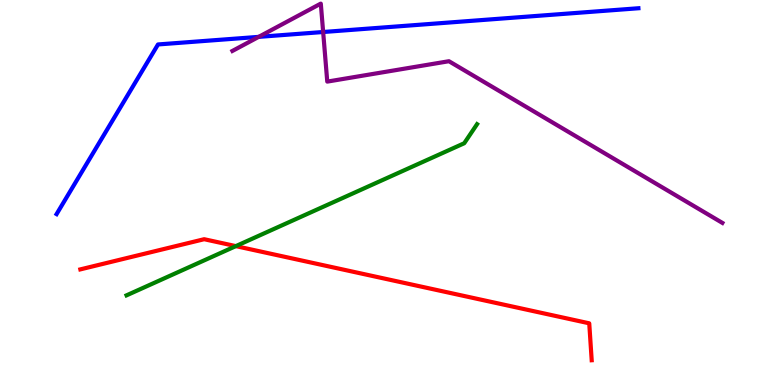[{'lines': ['blue', 'red'], 'intersections': []}, {'lines': ['green', 'red'], 'intersections': [{'x': 3.04, 'y': 3.61}]}, {'lines': ['purple', 'red'], 'intersections': []}, {'lines': ['blue', 'green'], 'intersections': []}, {'lines': ['blue', 'purple'], 'intersections': [{'x': 3.34, 'y': 9.04}, {'x': 4.17, 'y': 9.17}]}, {'lines': ['green', 'purple'], 'intersections': []}]